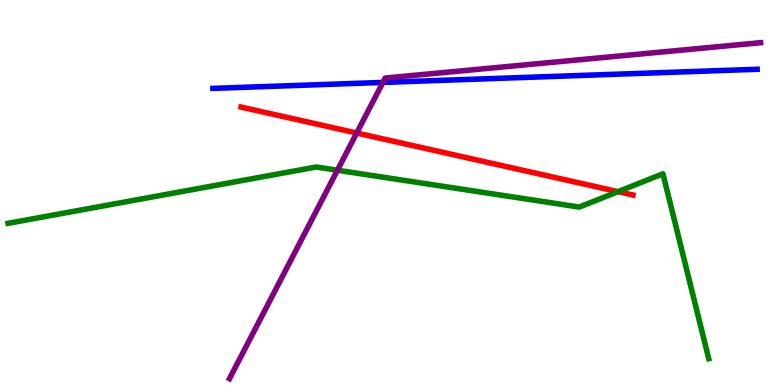[{'lines': ['blue', 'red'], 'intersections': []}, {'lines': ['green', 'red'], 'intersections': [{'x': 7.97, 'y': 5.02}]}, {'lines': ['purple', 'red'], 'intersections': [{'x': 4.6, 'y': 6.55}]}, {'lines': ['blue', 'green'], 'intersections': []}, {'lines': ['blue', 'purple'], 'intersections': [{'x': 4.94, 'y': 7.86}]}, {'lines': ['green', 'purple'], 'intersections': [{'x': 4.35, 'y': 5.58}]}]